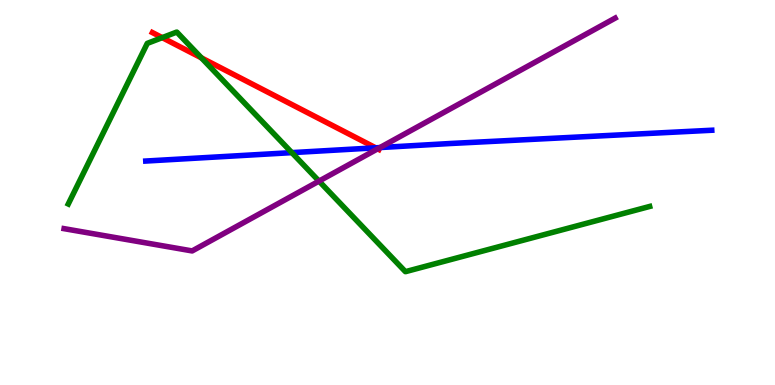[{'lines': ['blue', 'red'], 'intersections': [{'x': 4.85, 'y': 6.16}]}, {'lines': ['green', 'red'], 'intersections': [{'x': 2.09, 'y': 9.02}, {'x': 2.6, 'y': 8.5}]}, {'lines': ['purple', 'red'], 'intersections': [{'x': 4.87, 'y': 6.13}]}, {'lines': ['blue', 'green'], 'intersections': [{'x': 3.77, 'y': 6.04}]}, {'lines': ['blue', 'purple'], 'intersections': [{'x': 4.9, 'y': 6.17}]}, {'lines': ['green', 'purple'], 'intersections': [{'x': 4.12, 'y': 5.3}]}]